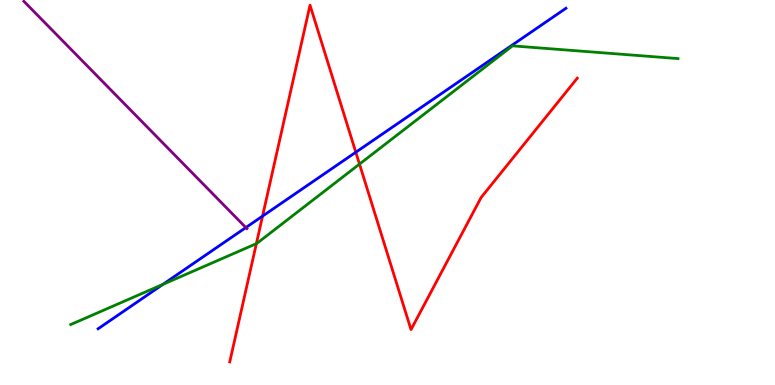[{'lines': ['blue', 'red'], 'intersections': [{'x': 3.39, 'y': 4.39}, {'x': 4.59, 'y': 6.05}]}, {'lines': ['green', 'red'], 'intersections': [{'x': 3.31, 'y': 3.67}, {'x': 4.64, 'y': 5.74}]}, {'lines': ['purple', 'red'], 'intersections': []}, {'lines': ['blue', 'green'], 'intersections': [{'x': 2.1, 'y': 2.61}]}, {'lines': ['blue', 'purple'], 'intersections': [{'x': 3.17, 'y': 4.09}]}, {'lines': ['green', 'purple'], 'intersections': []}]